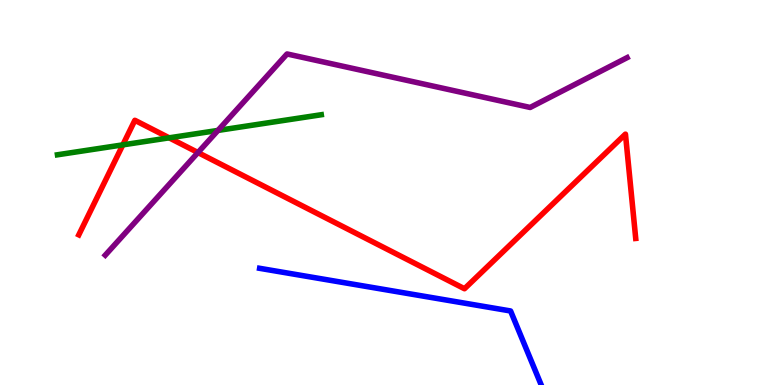[{'lines': ['blue', 'red'], 'intersections': []}, {'lines': ['green', 'red'], 'intersections': [{'x': 1.58, 'y': 6.24}, {'x': 2.18, 'y': 6.42}]}, {'lines': ['purple', 'red'], 'intersections': [{'x': 2.55, 'y': 6.04}]}, {'lines': ['blue', 'green'], 'intersections': []}, {'lines': ['blue', 'purple'], 'intersections': []}, {'lines': ['green', 'purple'], 'intersections': [{'x': 2.81, 'y': 6.61}]}]